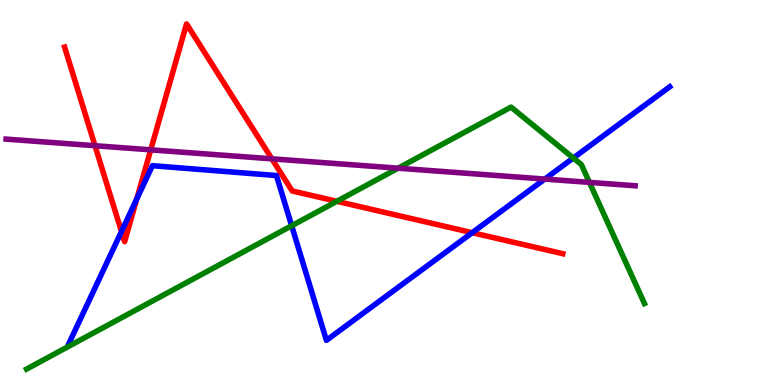[{'lines': ['blue', 'red'], 'intersections': [{'x': 1.57, 'y': 3.99}, {'x': 1.76, 'y': 4.83}, {'x': 6.09, 'y': 3.96}]}, {'lines': ['green', 'red'], 'intersections': [{'x': 4.35, 'y': 4.77}]}, {'lines': ['purple', 'red'], 'intersections': [{'x': 1.23, 'y': 6.22}, {'x': 1.94, 'y': 6.11}, {'x': 3.51, 'y': 5.87}]}, {'lines': ['blue', 'green'], 'intersections': [{'x': 3.76, 'y': 4.14}, {'x': 7.4, 'y': 5.9}]}, {'lines': ['blue', 'purple'], 'intersections': [{'x': 7.03, 'y': 5.35}]}, {'lines': ['green', 'purple'], 'intersections': [{'x': 5.14, 'y': 5.63}, {'x': 7.61, 'y': 5.26}]}]